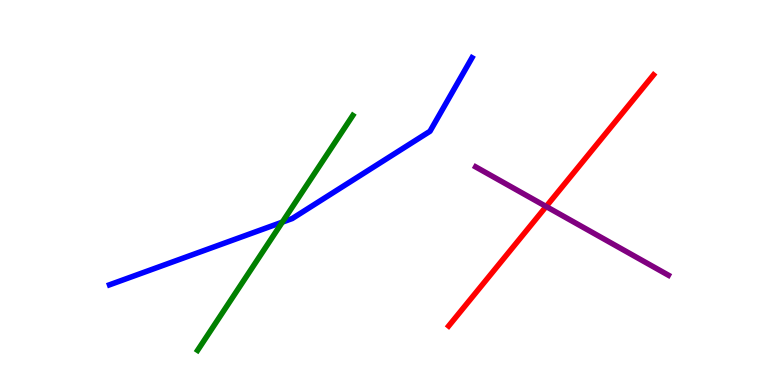[{'lines': ['blue', 'red'], 'intersections': []}, {'lines': ['green', 'red'], 'intersections': []}, {'lines': ['purple', 'red'], 'intersections': [{'x': 7.05, 'y': 4.64}]}, {'lines': ['blue', 'green'], 'intersections': [{'x': 3.64, 'y': 4.23}]}, {'lines': ['blue', 'purple'], 'intersections': []}, {'lines': ['green', 'purple'], 'intersections': []}]